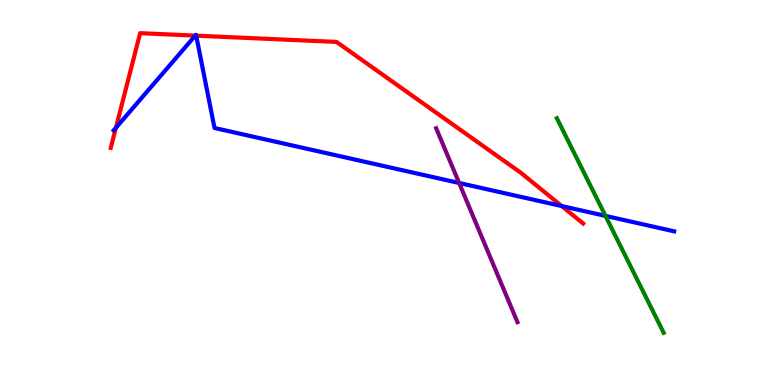[{'lines': ['blue', 'red'], 'intersections': [{'x': 1.5, 'y': 6.68}, {'x': 2.52, 'y': 9.07}, {'x': 2.53, 'y': 9.07}, {'x': 7.25, 'y': 4.65}]}, {'lines': ['green', 'red'], 'intersections': []}, {'lines': ['purple', 'red'], 'intersections': []}, {'lines': ['blue', 'green'], 'intersections': [{'x': 7.81, 'y': 4.39}]}, {'lines': ['blue', 'purple'], 'intersections': [{'x': 5.92, 'y': 5.25}]}, {'lines': ['green', 'purple'], 'intersections': []}]